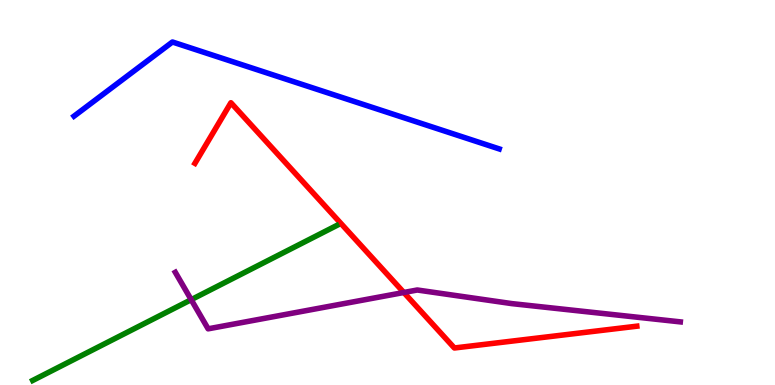[{'lines': ['blue', 'red'], 'intersections': []}, {'lines': ['green', 'red'], 'intersections': []}, {'lines': ['purple', 'red'], 'intersections': [{'x': 5.21, 'y': 2.4}]}, {'lines': ['blue', 'green'], 'intersections': []}, {'lines': ['blue', 'purple'], 'intersections': []}, {'lines': ['green', 'purple'], 'intersections': [{'x': 2.47, 'y': 2.22}]}]